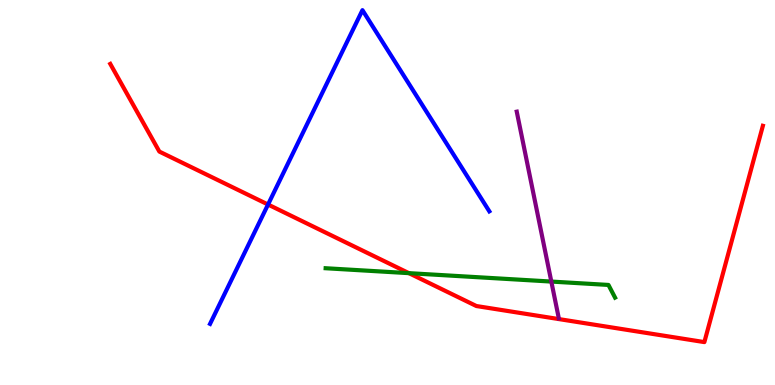[{'lines': ['blue', 'red'], 'intersections': [{'x': 3.46, 'y': 4.69}]}, {'lines': ['green', 'red'], 'intersections': [{'x': 5.28, 'y': 2.91}]}, {'lines': ['purple', 'red'], 'intersections': []}, {'lines': ['blue', 'green'], 'intersections': []}, {'lines': ['blue', 'purple'], 'intersections': []}, {'lines': ['green', 'purple'], 'intersections': [{'x': 7.11, 'y': 2.69}]}]